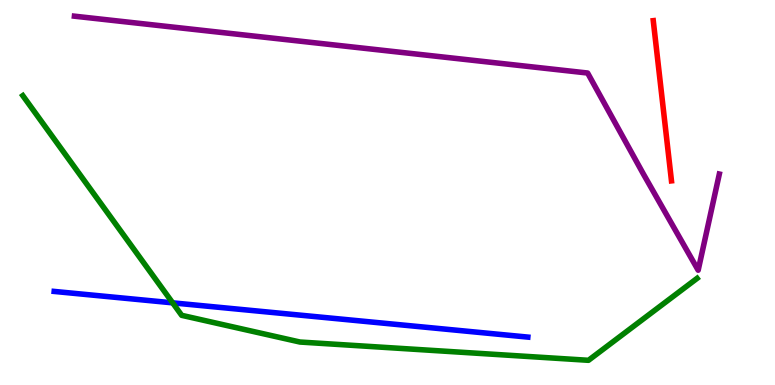[{'lines': ['blue', 'red'], 'intersections': []}, {'lines': ['green', 'red'], 'intersections': []}, {'lines': ['purple', 'red'], 'intersections': []}, {'lines': ['blue', 'green'], 'intersections': [{'x': 2.23, 'y': 2.13}]}, {'lines': ['blue', 'purple'], 'intersections': []}, {'lines': ['green', 'purple'], 'intersections': []}]